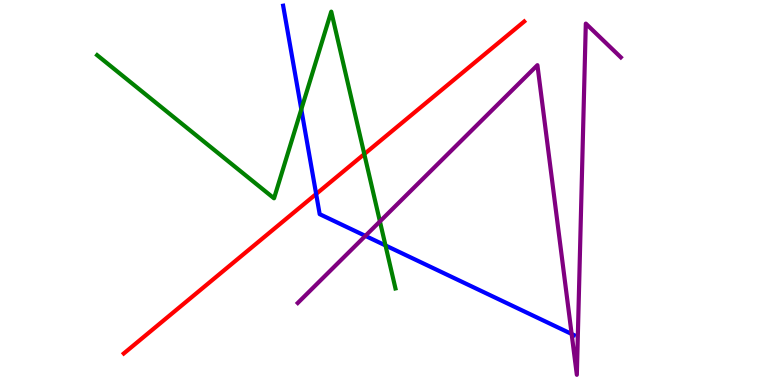[{'lines': ['blue', 'red'], 'intersections': [{'x': 4.08, 'y': 4.96}]}, {'lines': ['green', 'red'], 'intersections': [{'x': 4.7, 'y': 6.0}]}, {'lines': ['purple', 'red'], 'intersections': []}, {'lines': ['blue', 'green'], 'intersections': [{'x': 3.89, 'y': 7.16}, {'x': 4.97, 'y': 3.62}]}, {'lines': ['blue', 'purple'], 'intersections': [{'x': 4.71, 'y': 3.87}, {'x': 7.38, 'y': 1.33}]}, {'lines': ['green', 'purple'], 'intersections': [{'x': 4.9, 'y': 4.25}]}]